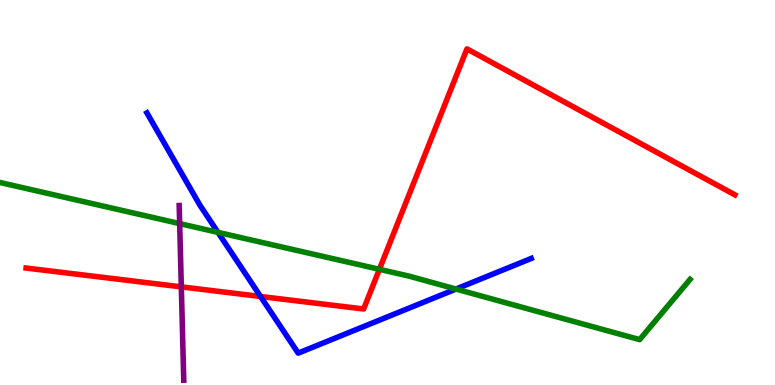[{'lines': ['blue', 'red'], 'intersections': [{'x': 3.36, 'y': 2.3}]}, {'lines': ['green', 'red'], 'intersections': [{'x': 4.9, 'y': 3.0}]}, {'lines': ['purple', 'red'], 'intersections': [{'x': 2.34, 'y': 2.55}]}, {'lines': ['blue', 'green'], 'intersections': [{'x': 2.81, 'y': 3.96}, {'x': 5.88, 'y': 2.49}]}, {'lines': ['blue', 'purple'], 'intersections': []}, {'lines': ['green', 'purple'], 'intersections': [{'x': 2.32, 'y': 4.19}]}]